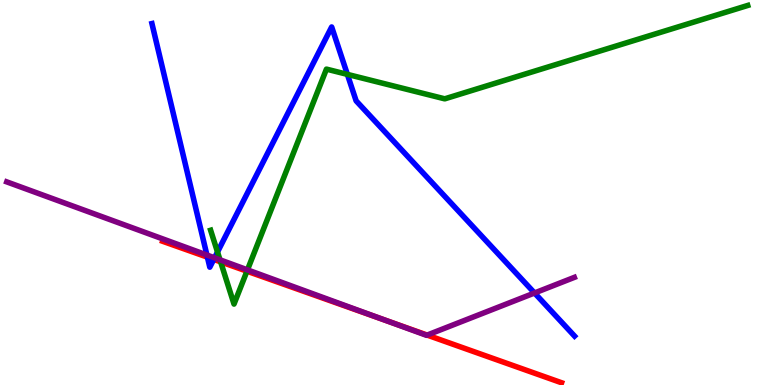[{'lines': ['blue', 'red'], 'intersections': [{'x': 2.68, 'y': 3.32}, {'x': 2.76, 'y': 3.26}]}, {'lines': ['green', 'red'], 'intersections': [{'x': 2.85, 'y': 3.2}, {'x': 3.19, 'y': 2.96}]}, {'lines': ['purple', 'red'], 'intersections': [{'x': 4.96, 'y': 1.69}, {'x': 5.51, 'y': 1.3}]}, {'lines': ['blue', 'green'], 'intersections': [{'x': 2.81, 'y': 3.45}, {'x': 4.48, 'y': 8.07}]}, {'lines': ['blue', 'purple'], 'intersections': [{'x': 2.67, 'y': 3.38}, {'x': 2.77, 'y': 3.3}, {'x': 6.9, 'y': 2.39}]}, {'lines': ['green', 'purple'], 'intersections': [{'x': 2.84, 'y': 3.25}, {'x': 3.19, 'y': 2.99}]}]